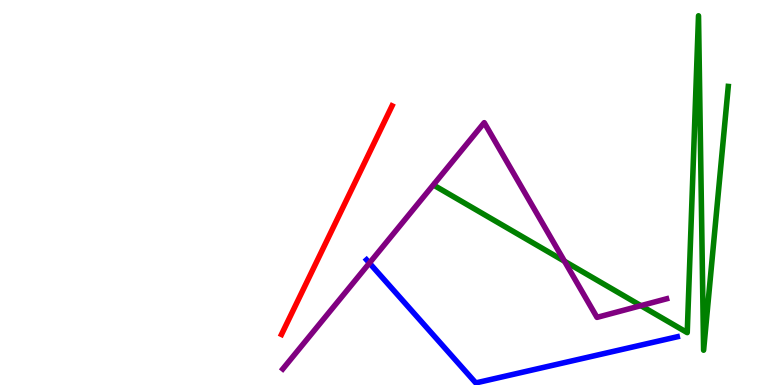[{'lines': ['blue', 'red'], 'intersections': []}, {'lines': ['green', 'red'], 'intersections': []}, {'lines': ['purple', 'red'], 'intersections': []}, {'lines': ['blue', 'green'], 'intersections': []}, {'lines': ['blue', 'purple'], 'intersections': [{'x': 4.77, 'y': 3.17}]}, {'lines': ['green', 'purple'], 'intersections': [{'x': 7.28, 'y': 3.21}, {'x': 8.27, 'y': 2.06}]}]